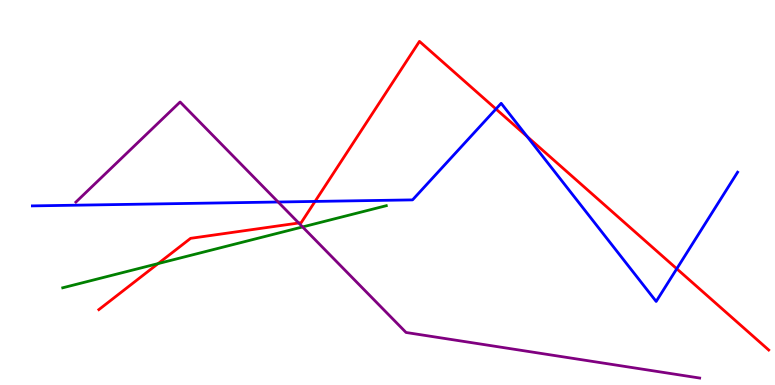[{'lines': ['blue', 'red'], 'intersections': [{'x': 4.07, 'y': 4.77}, {'x': 6.4, 'y': 7.17}, {'x': 6.8, 'y': 6.45}, {'x': 8.73, 'y': 3.02}]}, {'lines': ['green', 'red'], 'intersections': [{'x': 2.04, 'y': 3.15}]}, {'lines': ['purple', 'red'], 'intersections': [{'x': 3.85, 'y': 4.21}]}, {'lines': ['blue', 'green'], 'intersections': []}, {'lines': ['blue', 'purple'], 'intersections': [{'x': 3.59, 'y': 4.75}]}, {'lines': ['green', 'purple'], 'intersections': [{'x': 3.9, 'y': 4.11}]}]